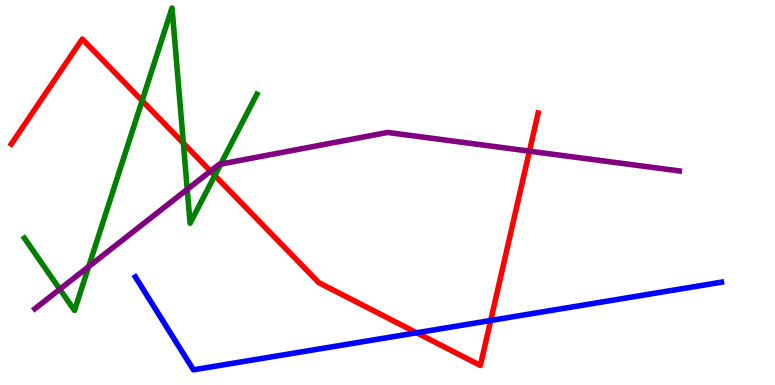[{'lines': ['blue', 'red'], 'intersections': [{'x': 5.38, 'y': 1.36}, {'x': 6.33, 'y': 1.68}]}, {'lines': ['green', 'red'], 'intersections': [{'x': 1.83, 'y': 7.38}, {'x': 2.37, 'y': 6.28}, {'x': 2.77, 'y': 5.44}]}, {'lines': ['purple', 'red'], 'intersections': [{'x': 2.72, 'y': 5.56}, {'x': 6.83, 'y': 6.07}]}, {'lines': ['blue', 'green'], 'intersections': []}, {'lines': ['blue', 'purple'], 'intersections': []}, {'lines': ['green', 'purple'], 'intersections': [{'x': 0.772, 'y': 2.49}, {'x': 1.14, 'y': 3.08}, {'x': 2.42, 'y': 5.08}, {'x': 2.85, 'y': 5.74}]}]